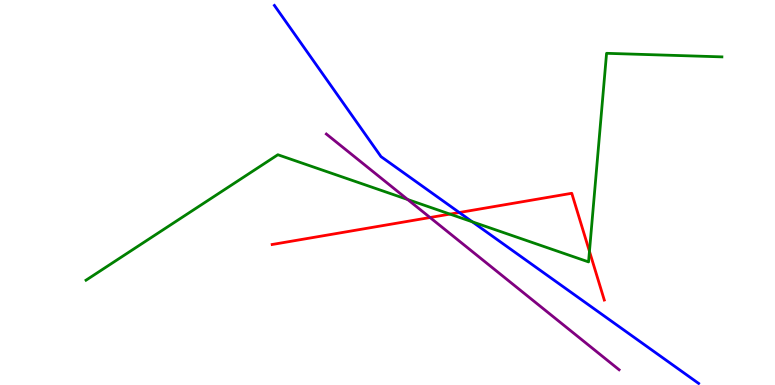[{'lines': ['blue', 'red'], 'intersections': [{'x': 5.93, 'y': 4.48}]}, {'lines': ['green', 'red'], 'intersections': [{'x': 5.81, 'y': 4.44}, {'x': 7.61, 'y': 3.47}]}, {'lines': ['purple', 'red'], 'intersections': [{'x': 5.55, 'y': 4.35}]}, {'lines': ['blue', 'green'], 'intersections': [{'x': 6.09, 'y': 4.24}]}, {'lines': ['blue', 'purple'], 'intersections': []}, {'lines': ['green', 'purple'], 'intersections': [{'x': 5.26, 'y': 4.82}]}]